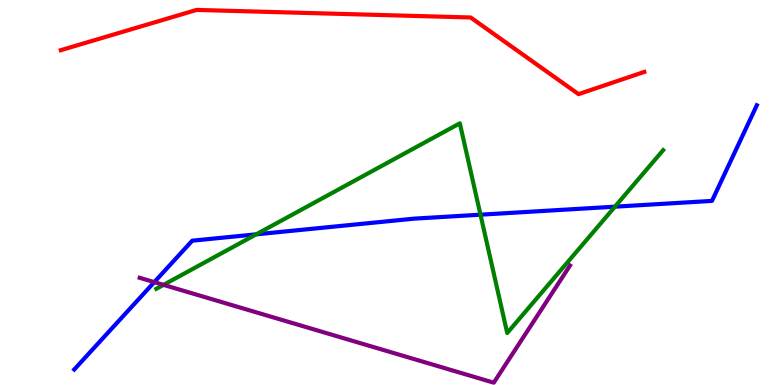[{'lines': ['blue', 'red'], 'intersections': []}, {'lines': ['green', 'red'], 'intersections': []}, {'lines': ['purple', 'red'], 'intersections': []}, {'lines': ['blue', 'green'], 'intersections': [{'x': 3.31, 'y': 3.91}, {'x': 6.2, 'y': 4.42}, {'x': 7.93, 'y': 4.63}]}, {'lines': ['blue', 'purple'], 'intersections': [{'x': 1.99, 'y': 2.67}]}, {'lines': ['green', 'purple'], 'intersections': [{'x': 2.11, 'y': 2.6}]}]